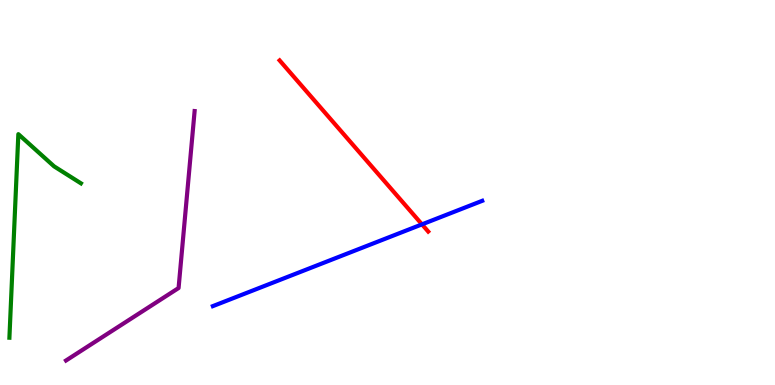[{'lines': ['blue', 'red'], 'intersections': [{'x': 5.44, 'y': 4.17}]}, {'lines': ['green', 'red'], 'intersections': []}, {'lines': ['purple', 'red'], 'intersections': []}, {'lines': ['blue', 'green'], 'intersections': []}, {'lines': ['blue', 'purple'], 'intersections': []}, {'lines': ['green', 'purple'], 'intersections': []}]